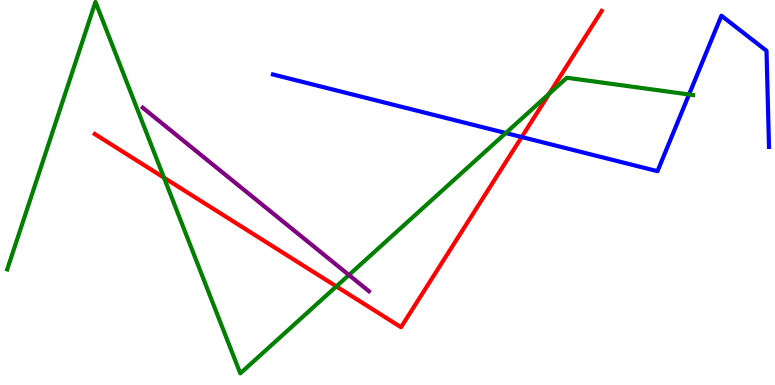[{'lines': ['blue', 'red'], 'intersections': [{'x': 6.73, 'y': 6.44}]}, {'lines': ['green', 'red'], 'intersections': [{'x': 2.12, 'y': 5.38}, {'x': 4.34, 'y': 2.56}, {'x': 7.09, 'y': 7.56}]}, {'lines': ['purple', 'red'], 'intersections': []}, {'lines': ['blue', 'green'], 'intersections': [{'x': 6.53, 'y': 6.54}, {'x': 8.89, 'y': 7.55}]}, {'lines': ['blue', 'purple'], 'intersections': []}, {'lines': ['green', 'purple'], 'intersections': [{'x': 4.5, 'y': 2.86}]}]